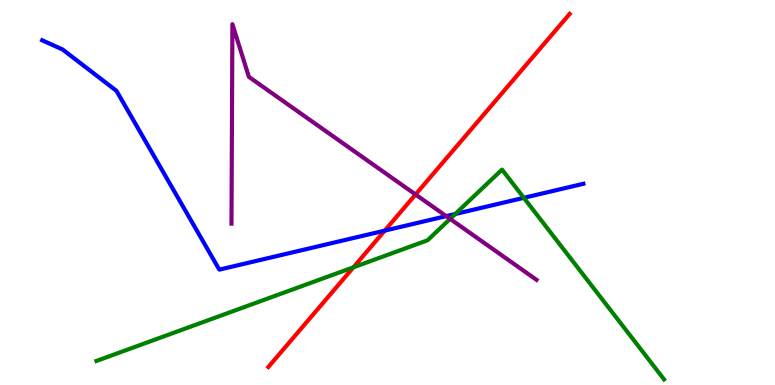[{'lines': ['blue', 'red'], 'intersections': [{'x': 4.96, 'y': 4.01}]}, {'lines': ['green', 'red'], 'intersections': [{'x': 4.56, 'y': 3.06}]}, {'lines': ['purple', 'red'], 'intersections': [{'x': 5.36, 'y': 4.95}]}, {'lines': ['blue', 'green'], 'intersections': [{'x': 5.87, 'y': 4.44}, {'x': 6.76, 'y': 4.86}]}, {'lines': ['blue', 'purple'], 'intersections': [{'x': 5.76, 'y': 4.39}]}, {'lines': ['green', 'purple'], 'intersections': [{'x': 5.81, 'y': 4.32}]}]